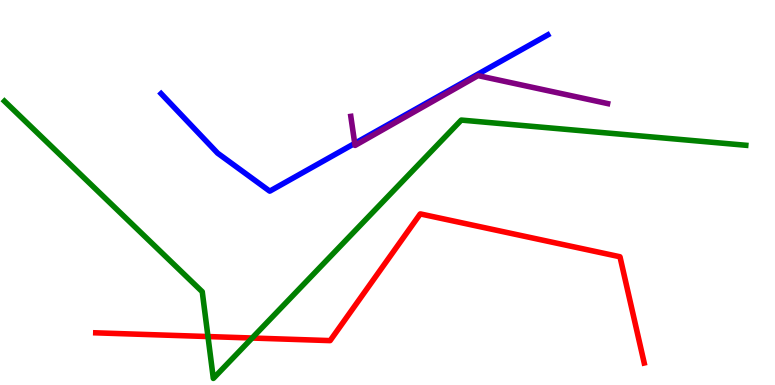[{'lines': ['blue', 'red'], 'intersections': []}, {'lines': ['green', 'red'], 'intersections': [{'x': 2.68, 'y': 1.26}, {'x': 3.25, 'y': 1.22}]}, {'lines': ['purple', 'red'], 'intersections': []}, {'lines': ['blue', 'green'], 'intersections': []}, {'lines': ['blue', 'purple'], 'intersections': [{'x': 4.58, 'y': 6.28}]}, {'lines': ['green', 'purple'], 'intersections': []}]